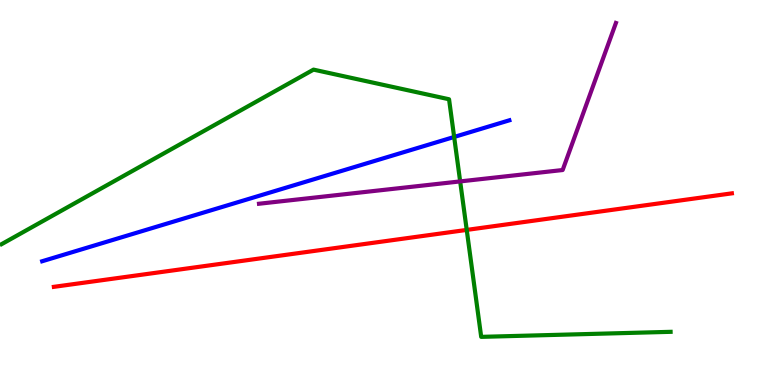[{'lines': ['blue', 'red'], 'intersections': []}, {'lines': ['green', 'red'], 'intersections': [{'x': 6.02, 'y': 4.03}]}, {'lines': ['purple', 'red'], 'intersections': []}, {'lines': ['blue', 'green'], 'intersections': [{'x': 5.86, 'y': 6.44}]}, {'lines': ['blue', 'purple'], 'intersections': []}, {'lines': ['green', 'purple'], 'intersections': [{'x': 5.94, 'y': 5.29}]}]